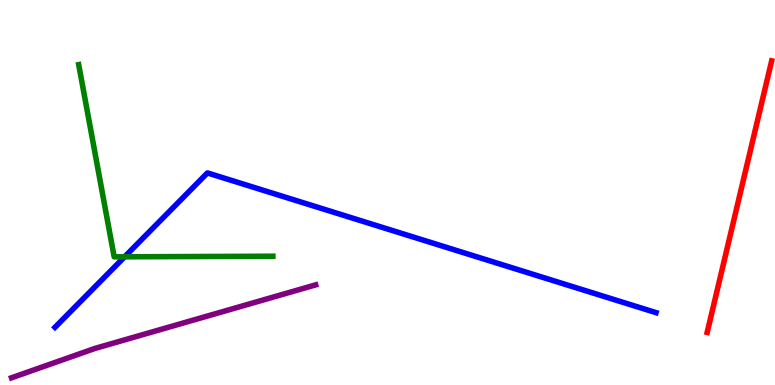[{'lines': ['blue', 'red'], 'intersections': []}, {'lines': ['green', 'red'], 'intersections': []}, {'lines': ['purple', 'red'], 'intersections': []}, {'lines': ['blue', 'green'], 'intersections': [{'x': 1.61, 'y': 3.33}]}, {'lines': ['blue', 'purple'], 'intersections': []}, {'lines': ['green', 'purple'], 'intersections': []}]